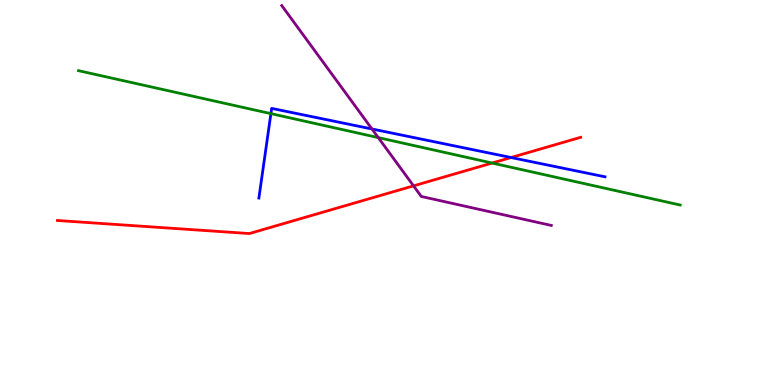[{'lines': ['blue', 'red'], 'intersections': [{'x': 6.59, 'y': 5.91}]}, {'lines': ['green', 'red'], 'intersections': [{'x': 6.35, 'y': 5.77}]}, {'lines': ['purple', 'red'], 'intersections': [{'x': 5.34, 'y': 5.17}]}, {'lines': ['blue', 'green'], 'intersections': [{'x': 3.5, 'y': 7.05}]}, {'lines': ['blue', 'purple'], 'intersections': [{'x': 4.8, 'y': 6.65}]}, {'lines': ['green', 'purple'], 'intersections': [{'x': 4.88, 'y': 6.43}]}]